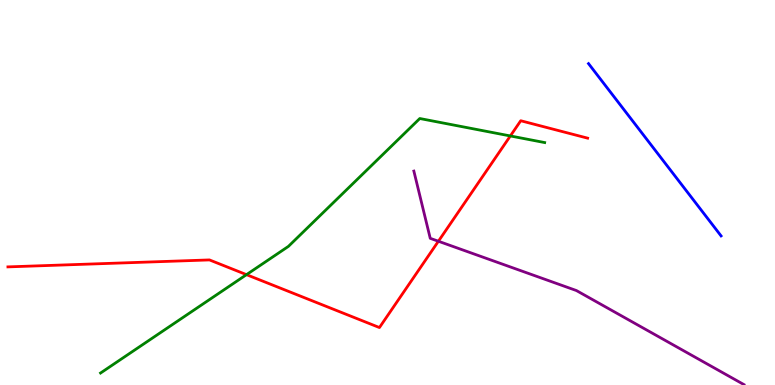[{'lines': ['blue', 'red'], 'intersections': []}, {'lines': ['green', 'red'], 'intersections': [{'x': 3.18, 'y': 2.87}, {'x': 6.59, 'y': 6.47}]}, {'lines': ['purple', 'red'], 'intersections': [{'x': 5.66, 'y': 3.73}]}, {'lines': ['blue', 'green'], 'intersections': []}, {'lines': ['blue', 'purple'], 'intersections': []}, {'lines': ['green', 'purple'], 'intersections': []}]